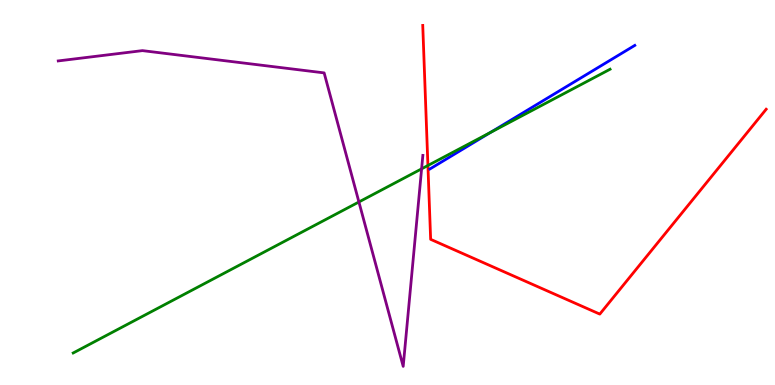[{'lines': ['blue', 'red'], 'intersections': []}, {'lines': ['green', 'red'], 'intersections': [{'x': 5.52, 'y': 5.7}]}, {'lines': ['purple', 'red'], 'intersections': []}, {'lines': ['blue', 'green'], 'intersections': [{'x': 6.33, 'y': 6.56}]}, {'lines': ['blue', 'purple'], 'intersections': []}, {'lines': ['green', 'purple'], 'intersections': [{'x': 4.63, 'y': 4.75}, {'x': 5.44, 'y': 5.61}]}]